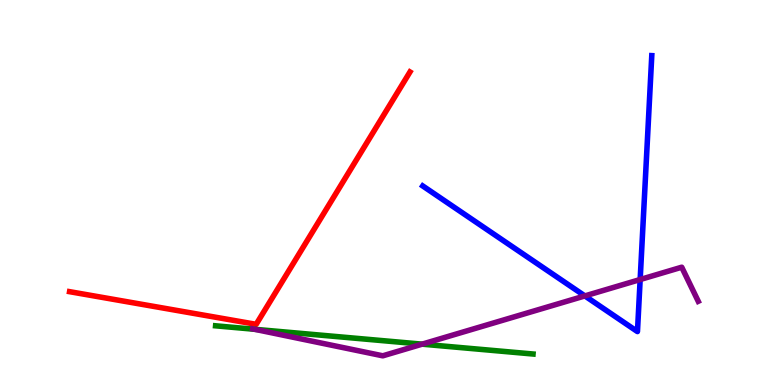[{'lines': ['blue', 'red'], 'intersections': []}, {'lines': ['green', 'red'], 'intersections': []}, {'lines': ['purple', 'red'], 'intersections': []}, {'lines': ['blue', 'green'], 'intersections': []}, {'lines': ['blue', 'purple'], 'intersections': [{'x': 7.55, 'y': 2.31}, {'x': 8.26, 'y': 2.74}]}, {'lines': ['green', 'purple'], 'intersections': [{'x': 3.29, 'y': 1.45}, {'x': 5.45, 'y': 1.06}]}]